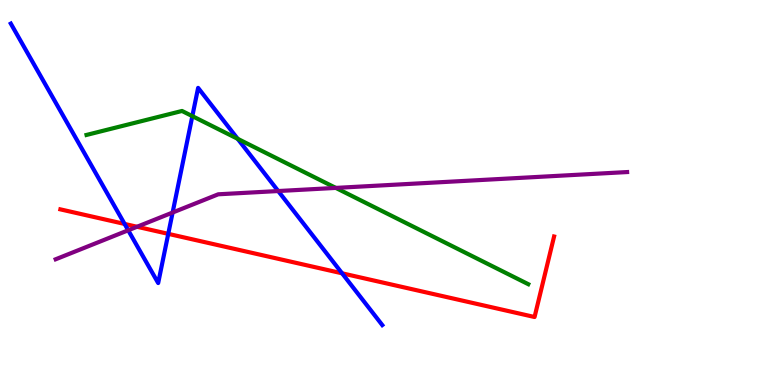[{'lines': ['blue', 'red'], 'intersections': [{'x': 1.61, 'y': 4.18}, {'x': 2.17, 'y': 3.93}, {'x': 4.41, 'y': 2.9}]}, {'lines': ['green', 'red'], 'intersections': []}, {'lines': ['purple', 'red'], 'intersections': [{'x': 1.77, 'y': 4.11}]}, {'lines': ['blue', 'green'], 'intersections': [{'x': 2.48, 'y': 6.98}, {'x': 3.07, 'y': 6.39}]}, {'lines': ['blue', 'purple'], 'intersections': [{'x': 1.65, 'y': 4.02}, {'x': 2.23, 'y': 4.48}, {'x': 3.59, 'y': 5.04}]}, {'lines': ['green', 'purple'], 'intersections': [{'x': 4.33, 'y': 5.12}]}]